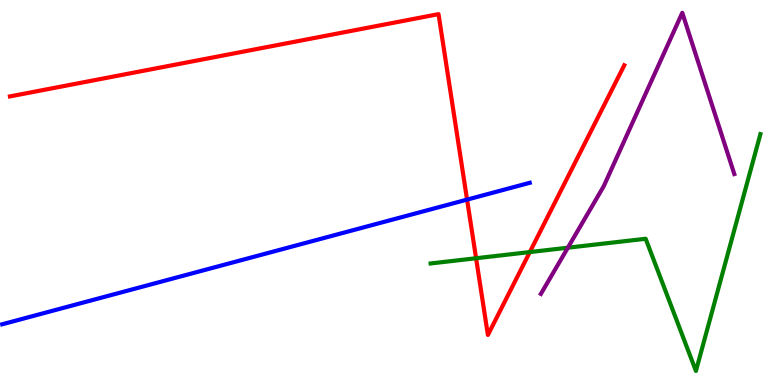[{'lines': ['blue', 'red'], 'intersections': [{'x': 6.03, 'y': 4.82}]}, {'lines': ['green', 'red'], 'intersections': [{'x': 6.14, 'y': 3.29}, {'x': 6.84, 'y': 3.45}]}, {'lines': ['purple', 'red'], 'intersections': []}, {'lines': ['blue', 'green'], 'intersections': []}, {'lines': ['blue', 'purple'], 'intersections': []}, {'lines': ['green', 'purple'], 'intersections': [{'x': 7.33, 'y': 3.57}]}]